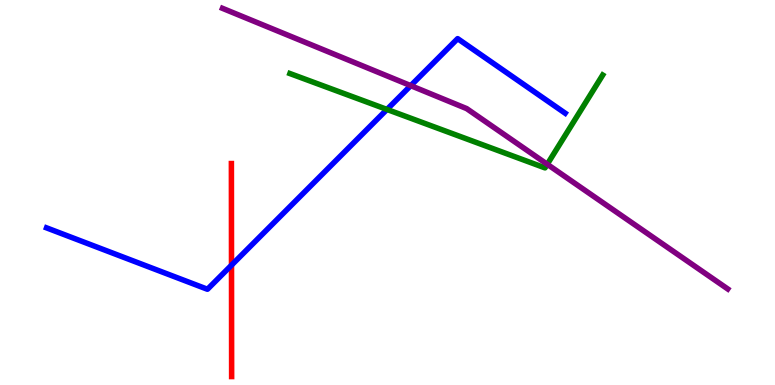[{'lines': ['blue', 'red'], 'intersections': [{'x': 2.99, 'y': 3.11}]}, {'lines': ['green', 'red'], 'intersections': []}, {'lines': ['purple', 'red'], 'intersections': []}, {'lines': ['blue', 'green'], 'intersections': [{'x': 4.99, 'y': 7.16}]}, {'lines': ['blue', 'purple'], 'intersections': [{'x': 5.3, 'y': 7.78}]}, {'lines': ['green', 'purple'], 'intersections': [{'x': 7.06, 'y': 5.73}]}]